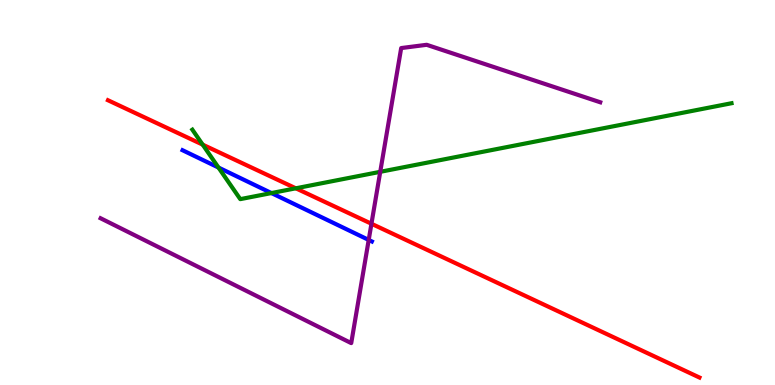[{'lines': ['blue', 'red'], 'intersections': []}, {'lines': ['green', 'red'], 'intersections': [{'x': 2.62, 'y': 6.24}, {'x': 3.82, 'y': 5.11}]}, {'lines': ['purple', 'red'], 'intersections': [{'x': 4.79, 'y': 4.19}]}, {'lines': ['blue', 'green'], 'intersections': [{'x': 2.82, 'y': 5.65}, {'x': 3.5, 'y': 4.99}]}, {'lines': ['blue', 'purple'], 'intersections': [{'x': 4.76, 'y': 3.77}]}, {'lines': ['green', 'purple'], 'intersections': [{'x': 4.91, 'y': 5.54}]}]